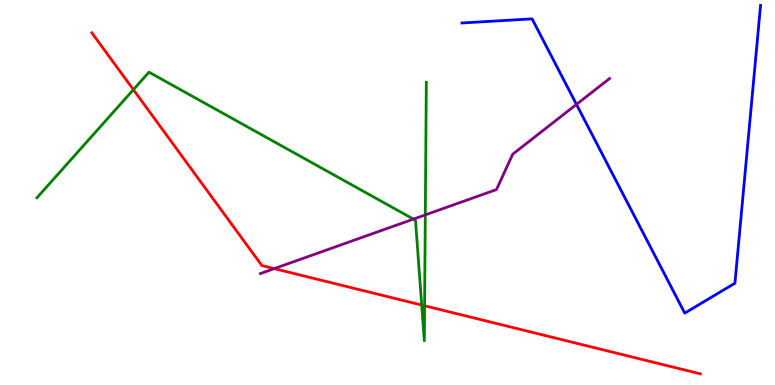[{'lines': ['blue', 'red'], 'intersections': []}, {'lines': ['green', 'red'], 'intersections': [{'x': 1.72, 'y': 7.67}, {'x': 5.44, 'y': 2.08}, {'x': 5.48, 'y': 2.06}]}, {'lines': ['purple', 'red'], 'intersections': [{'x': 3.54, 'y': 3.02}]}, {'lines': ['blue', 'green'], 'intersections': []}, {'lines': ['blue', 'purple'], 'intersections': [{'x': 7.44, 'y': 7.29}]}, {'lines': ['green', 'purple'], 'intersections': [{'x': 5.33, 'y': 4.31}, {'x': 5.49, 'y': 4.42}]}]